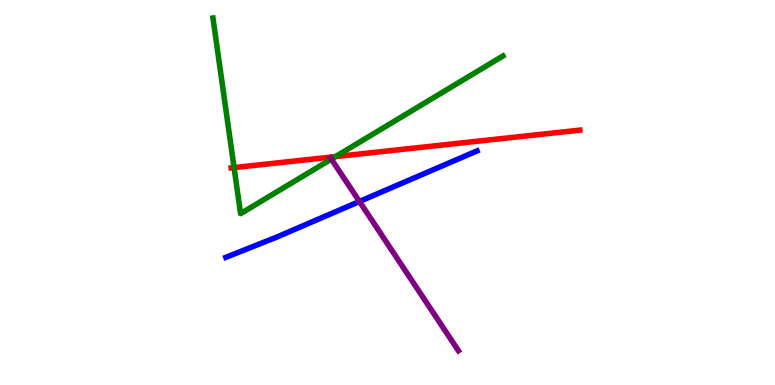[{'lines': ['blue', 'red'], 'intersections': []}, {'lines': ['green', 'red'], 'intersections': [{'x': 3.02, 'y': 5.65}, {'x': 4.33, 'y': 5.93}]}, {'lines': ['purple', 'red'], 'intersections': []}, {'lines': ['blue', 'green'], 'intersections': []}, {'lines': ['blue', 'purple'], 'intersections': [{'x': 4.64, 'y': 4.77}]}, {'lines': ['green', 'purple'], 'intersections': [{'x': 4.28, 'y': 5.87}]}]